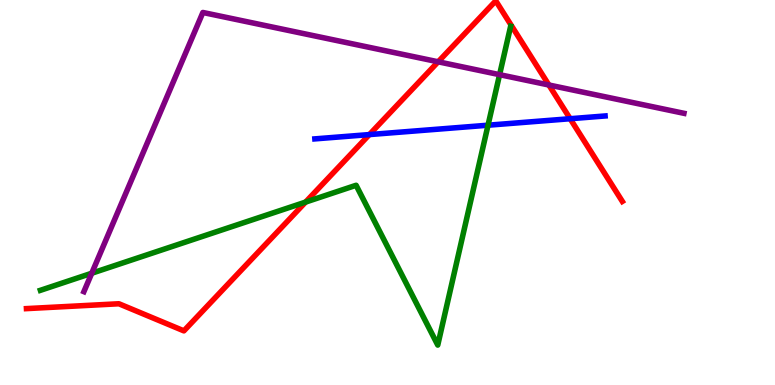[{'lines': ['blue', 'red'], 'intersections': [{'x': 4.77, 'y': 6.5}, {'x': 7.36, 'y': 6.92}]}, {'lines': ['green', 'red'], 'intersections': [{'x': 3.94, 'y': 4.75}]}, {'lines': ['purple', 'red'], 'intersections': [{'x': 5.65, 'y': 8.39}, {'x': 7.08, 'y': 7.79}]}, {'lines': ['blue', 'green'], 'intersections': [{'x': 6.3, 'y': 6.75}]}, {'lines': ['blue', 'purple'], 'intersections': []}, {'lines': ['green', 'purple'], 'intersections': [{'x': 1.18, 'y': 2.9}, {'x': 6.45, 'y': 8.06}]}]